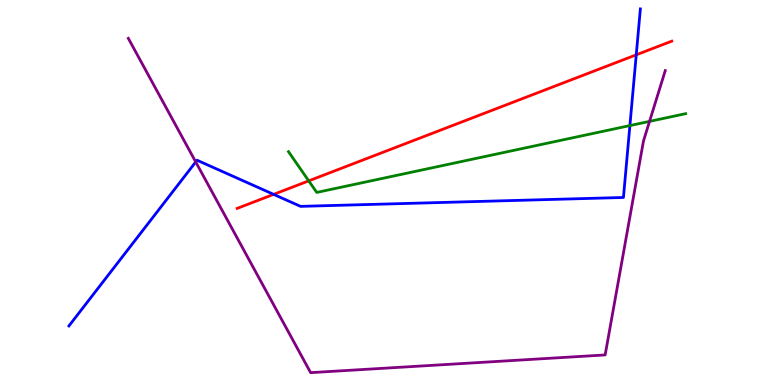[{'lines': ['blue', 'red'], 'intersections': [{'x': 3.53, 'y': 4.95}, {'x': 8.21, 'y': 8.58}]}, {'lines': ['green', 'red'], 'intersections': [{'x': 3.98, 'y': 5.3}]}, {'lines': ['purple', 'red'], 'intersections': []}, {'lines': ['blue', 'green'], 'intersections': [{'x': 8.13, 'y': 6.74}]}, {'lines': ['blue', 'purple'], 'intersections': [{'x': 2.53, 'y': 5.79}]}, {'lines': ['green', 'purple'], 'intersections': [{'x': 8.38, 'y': 6.85}]}]